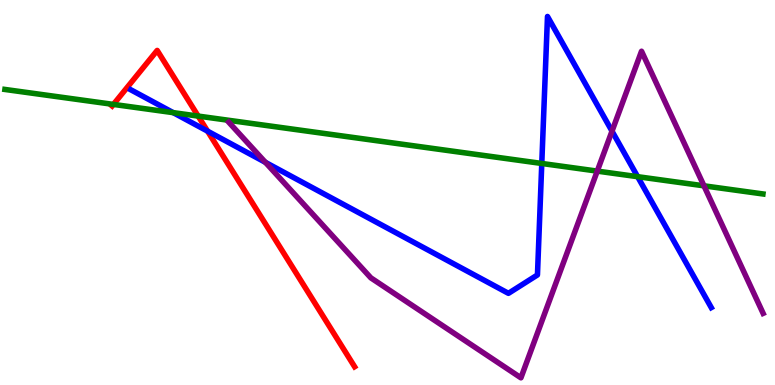[{'lines': ['blue', 'red'], 'intersections': [{'x': 2.68, 'y': 6.59}]}, {'lines': ['green', 'red'], 'intersections': [{'x': 1.46, 'y': 7.29}, {'x': 2.56, 'y': 6.98}]}, {'lines': ['purple', 'red'], 'intersections': []}, {'lines': ['blue', 'green'], 'intersections': [{'x': 2.24, 'y': 7.07}, {'x': 6.99, 'y': 5.75}, {'x': 8.23, 'y': 5.41}]}, {'lines': ['blue', 'purple'], 'intersections': [{'x': 3.42, 'y': 5.78}, {'x': 7.9, 'y': 6.59}]}, {'lines': ['green', 'purple'], 'intersections': [{'x': 7.71, 'y': 5.56}, {'x': 9.08, 'y': 5.17}]}]